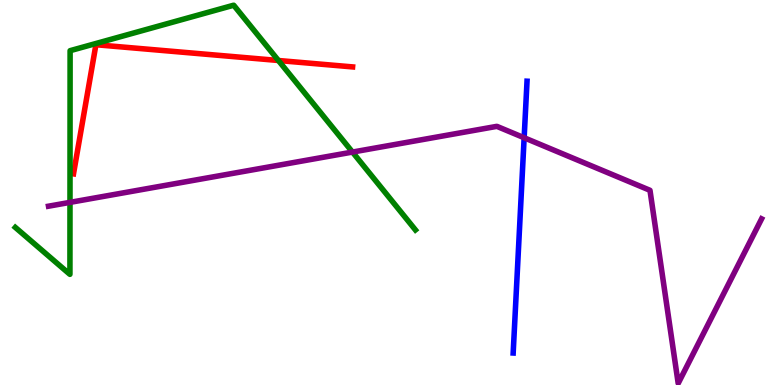[{'lines': ['blue', 'red'], 'intersections': []}, {'lines': ['green', 'red'], 'intersections': [{'x': 3.59, 'y': 8.43}]}, {'lines': ['purple', 'red'], 'intersections': []}, {'lines': ['blue', 'green'], 'intersections': []}, {'lines': ['blue', 'purple'], 'intersections': [{'x': 6.76, 'y': 6.42}]}, {'lines': ['green', 'purple'], 'intersections': [{'x': 0.903, 'y': 4.74}, {'x': 4.55, 'y': 6.05}]}]